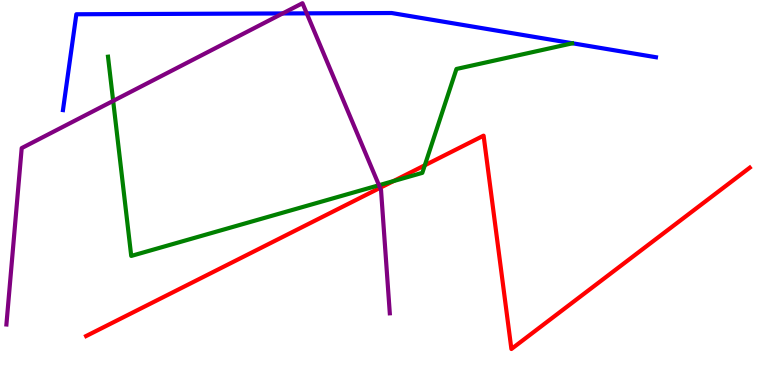[{'lines': ['blue', 'red'], 'intersections': []}, {'lines': ['green', 'red'], 'intersections': [{'x': 5.08, 'y': 5.3}, {'x': 5.48, 'y': 5.71}]}, {'lines': ['purple', 'red'], 'intersections': [{'x': 4.9, 'y': 5.12}]}, {'lines': ['blue', 'green'], 'intersections': []}, {'lines': ['blue', 'purple'], 'intersections': [{'x': 3.65, 'y': 9.65}, {'x': 3.96, 'y': 9.65}]}, {'lines': ['green', 'purple'], 'intersections': [{'x': 1.46, 'y': 7.38}, {'x': 4.89, 'y': 5.19}]}]